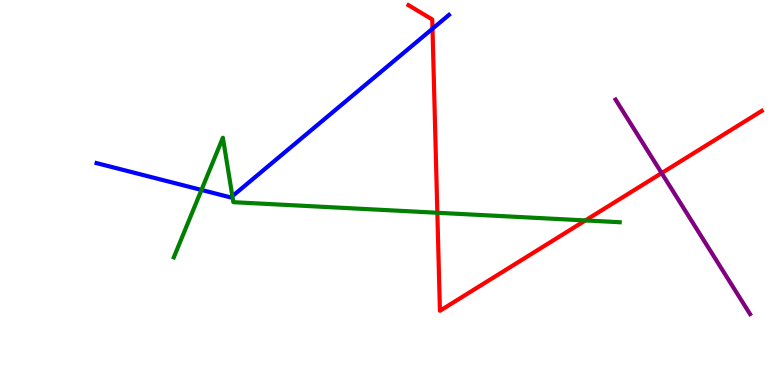[{'lines': ['blue', 'red'], 'intersections': [{'x': 5.58, 'y': 9.25}]}, {'lines': ['green', 'red'], 'intersections': [{'x': 5.64, 'y': 4.47}, {'x': 7.55, 'y': 4.27}]}, {'lines': ['purple', 'red'], 'intersections': [{'x': 8.54, 'y': 5.5}]}, {'lines': ['blue', 'green'], 'intersections': [{'x': 2.6, 'y': 5.07}, {'x': 3.0, 'y': 4.9}]}, {'lines': ['blue', 'purple'], 'intersections': []}, {'lines': ['green', 'purple'], 'intersections': []}]